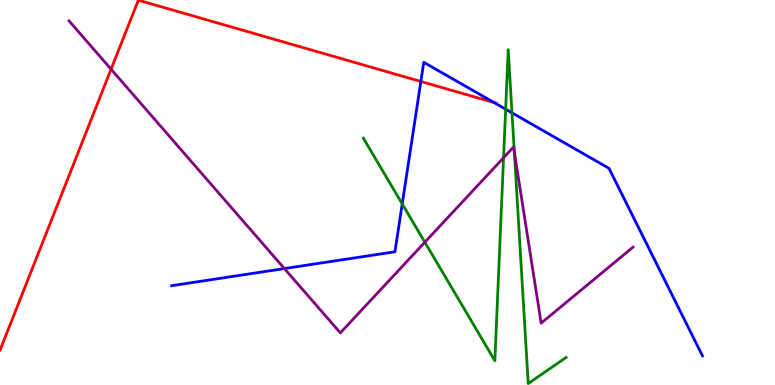[{'lines': ['blue', 'red'], 'intersections': [{'x': 5.43, 'y': 7.88}, {'x': 6.38, 'y': 7.34}]}, {'lines': ['green', 'red'], 'intersections': []}, {'lines': ['purple', 'red'], 'intersections': [{'x': 1.43, 'y': 8.2}]}, {'lines': ['blue', 'green'], 'intersections': [{'x': 5.19, 'y': 4.7}, {'x': 6.52, 'y': 7.16}, {'x': 6.61, 'y': 7.07}]}, {'lines': ['blue', 'purple'], 'intersections': [{'x': 3.67, 'y': 3.02}]}, {'lines': ['green', 'purple'], 'intersections': [{'x': 5.48, 'y': 3.71}, {'x': 6.5, 'y': 5.9}, {'x': 6.64, 'y': 6.05}]}]